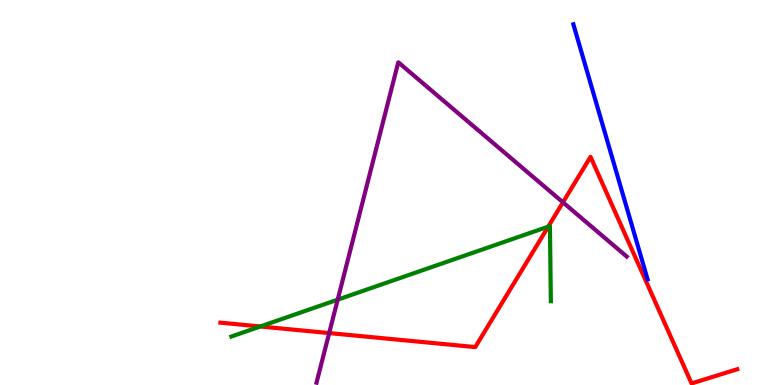[{'lines': ['blue', 'red'], 'intersections': []}, {'lines': ['green', 'red'], 'intersections': [{'x': 3.36, 'y': 1.52}, {'x': 7.07, 'y': 4.11}]}, {'lines': ['purple', 'red'], 'intersections': [{'x': 4.25, 'y': 1.35}, {'x': 7.26, 'y': 4.74}]}, {'lines': ['blue', 'green'], 'intersections': []}, {'lines': ['blue', 'purple'], 'intersections': []}, {'lines': ['green', 'purple'], 'intersections': [{'x': 4.36, 'y': 2.22}]}]